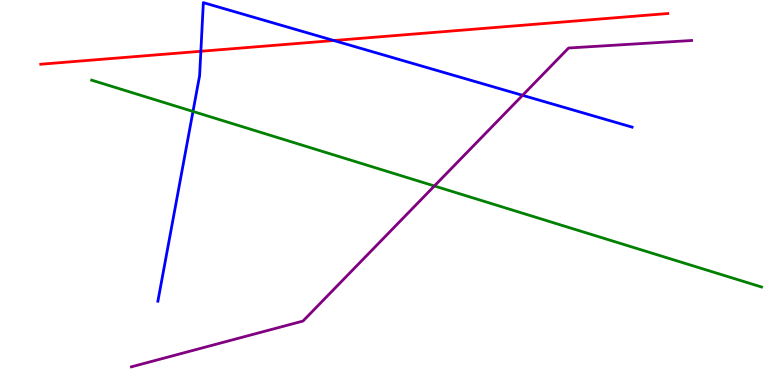[{'lines': ['blue', 'red'], 'intersections': [{'x': 2.59, 'y': 8.67}, {'x': 4.31, 'y': 8.95}]}, {'lines': ['green', 'red'], 'intersections': []}, {'lines': ['purple', 'red'], 'intersections': []}, {'lines': ['blue', 'green'], 'intersections': [{'x': 2.49, 'y': 7.11}]}, {'lines': ['blue', 'purple'], 'intersections': [{'x': 6.74, 'y': 7.52}]}, {'lines': ['green', 'purple'], 'intersections': [{'x': 5.6, 'y': 5.17}]}]